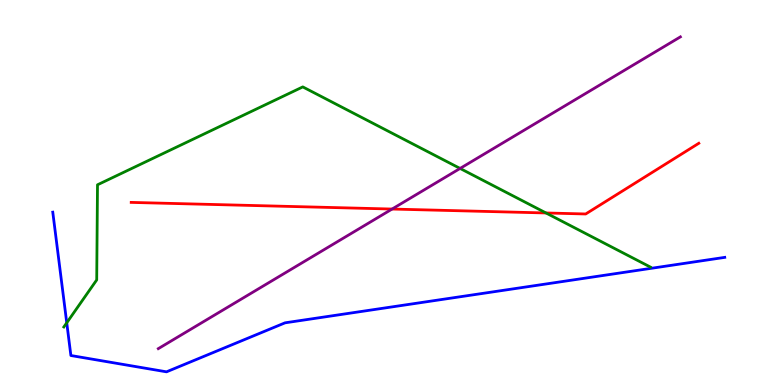[{'lines': ['blue', 'red'], 'intersections': []}, {'lines': ['green', 'red'], 'intersections': [{'x': 7.05, 'y': 4.47}]}, {'lines': ['purple', 'red'], 'intersections': [{'x': 5.06, 'y': 4.57}]}, {'lines': ['blue', 'green'], 'intersections': [{'x': 0.861, 'y': 1.62}]}, {'lines': ['blue', 'purple'], 'intersections': []}, {'lines': ['green', 'purple'], 'intersections': [{'x': 5.94, 'y': 5.63}]}]